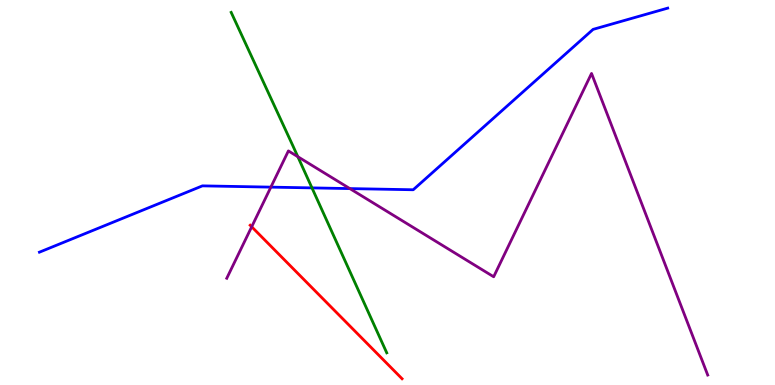[{'lines': ['blue', 'red'], 'intersections': []}, {'lines': ['green', 'red'], 'intersections': []}, {'lines': ['purple', 'red'], 'intersections': [{'x': 3.25, 'y': 4.11}]}, {'lines': ['blue', 'green'], 'intersections': [{'x': 4.03, 'y': 5.12}]}, {'lines': ['blue', 'purple'], 'intersections': [{'x': 3.5, 'y': 5.14}, {'x': 4.51, 'y': 5.1}]}, {'lines': ['green', 'purple'], 'intersections': [{'x': 3.84, 'y': 5.93}]}]